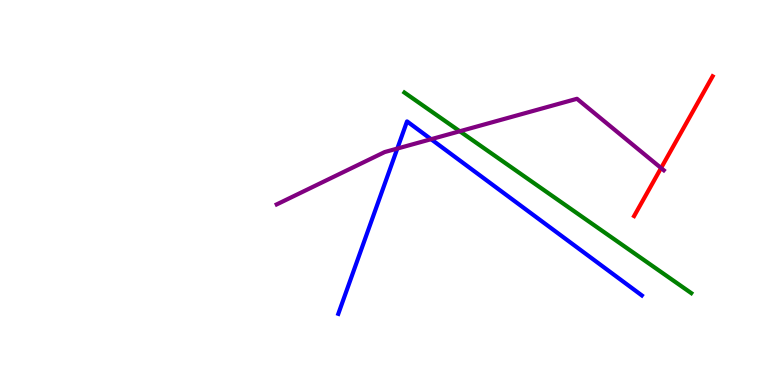[{'lines': ['blue', 'red'], 'intersections': []}, {'lines': ['green', 'red'], 'intersections': []}, {'lines': ['purple', 'red'], 'intersections': [{'x': 8.53, 'y': 5.64}]}, {'lines': ['blue', 'green'], 'intersections': []}, {'lines': ['blue', 'purple'], 'intersections': [{'x': 5.13, 'y': 6.14}, {'x': 5.56, 'y': 6.38}]}, {'lines': ['green', 'purple'], 'intersections': [{'x': 5.93, 'y': 6.59}]}]